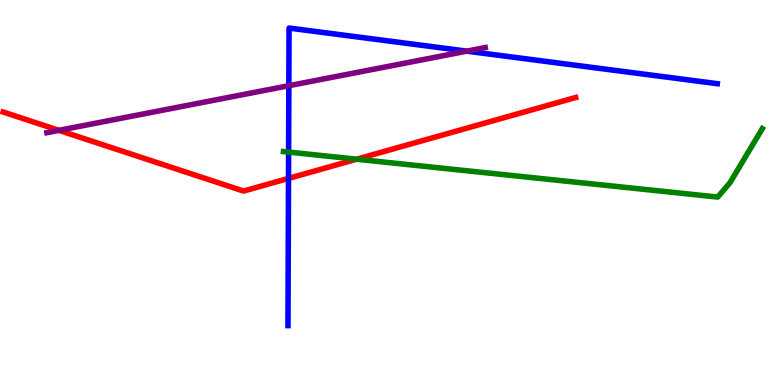[{'lines': ['blue', 'red'], 'intersections': [{'x': 3.72, 'y': 5.37}]}, {'lines': ['green', 'red'], 'intersections': [{'x': 4.6, 'y': 5.86}]}, {'lines': ['purple', 'red'], 'intersections': [{'x': 0.76, 'y': 6.61}]}, {'lines': ['blue', 'green'], 'intersections': [{'x': 3.72, 'y': 6.05}]}, {'lines': ['blue', 'purple'], 'intersections': [{'x': 3.73, 'y': 7.77}, {'x': 6.02, 'y': 8.67}]}, {'lines': ['green', 'purple'], 'intersections': []}]